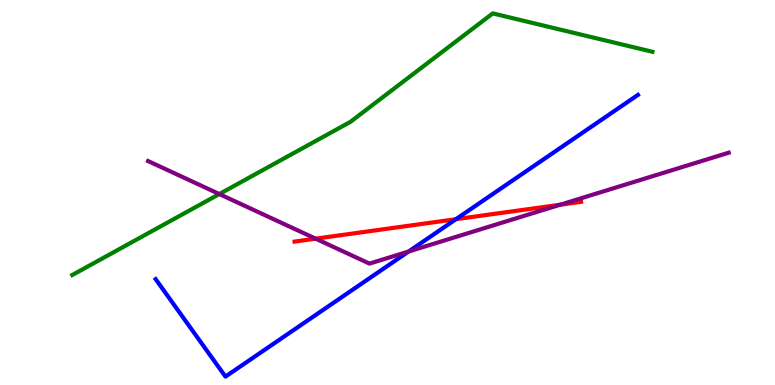[{'lines': ['blue', 'red'], 'intersections': [{'x': 5.88, 'y': 4.31}]}, {'lines': ['green', 'red'], 'intersections': []}, {'lines': ['purple', 'red'], 'intersections': [{'x': 4.07, 'y': 3.8}, {'x': 7.23, 'y': 4.68}]}, {'lines': ['blue', 'green'], 'intersections': []}, {'lines': ['blue', 'purple'], 'intersections': [{'x': 5.27, 'y': 3.47}]}, {'lines': ['green', 'purple'], 'intersections': [{'x': 2.83, 'y': 4.96}]}]